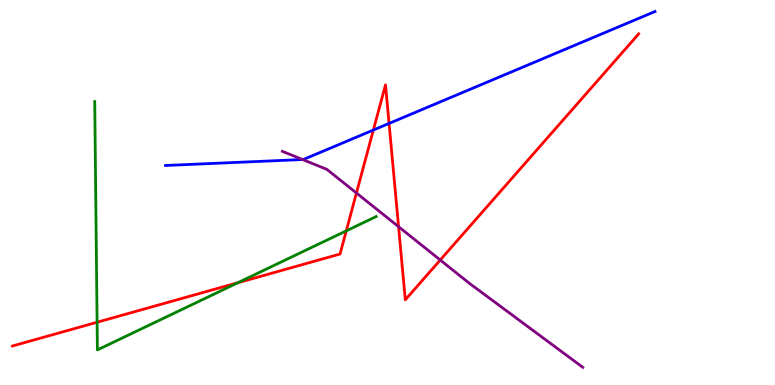[{'lines': ['blue', 'red'], 'intersections': [{'x': 4.82, 'y': 6.62}, {'x': 5.02, 'y': 6.79}]}, {'lines': ['green', 'red'], 'intersections': [{'x': 1.25, 'y': 1.63}, {'x': 3.07, 'y': 2.66}, {'x': 4.47, 'y': 4.0}]}, {'lines': ['purple', 'red'], 'intersections': [{'x': 4.6, 'y': 4.99}, {'x': 5.14, 'y': 4.11}, {'x': 5.68, 'y': 3.25}]}, {'lines': ['blue', 'green'], 'intersections': []}, {'lines': ['blue', 'purple'], 'intersections': [{'x': 3.9, 'y': 5.86}]}, {'lines': ['green', 'purple'], 'intersections': []}]